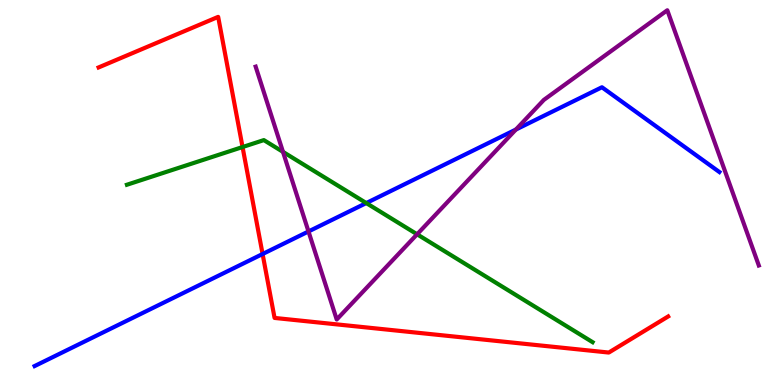[{'lines': ['blue', 'red'], 'intersections': [{'x': 3.39, 'y': 3.4}]}, {'lines': ['green', 'red'], 'intersections': [{'x': 3.13, 'y': 6.18}]}, {'lines': ['purple', 'red'], 'intersections': []}, {'lines': ['blue', 'green'], 'intersections': [{'x': 4.73, 'y': 4.73}]}, {'lines': ['blue', 'purple'], 'intersections': [{'x': 3.98, 'y': 3.99}, {'x': 6.66, 'y': 6.64}]}, {'lines': ['green', 'purple'], 'intersections': [{'x': 3.65, 'y': 6.06}, {'x': 5.38, 'y': 3.91}]}]